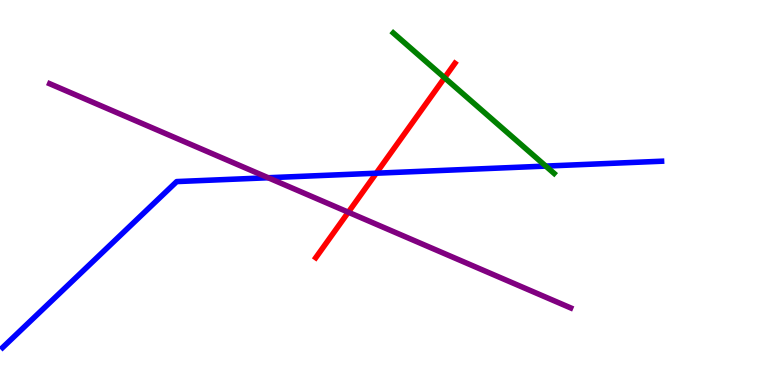[{'lines': ['blue', 'red'], 'intersections': [{'x': 4.85, 'y': 5.5}]}, {'lines': ['green', 'red'], 'intersections': [{'x': 5.74, 'y': 7.98}]}, {'lines': ['purple', 'red'], 'intersections': [{'x': 4.49, 'y': 4.49}]}, {'lines': ['blue', 'green'], 'intersections': [{'x': 7.04, 'y': 5.69}]}, {'lines': ['blue', 'purple'], 'intersections': [{'x': 3.46, 'y': 5.38}]}, {'lines': ['green', 'purple'], 'intersections': []}]